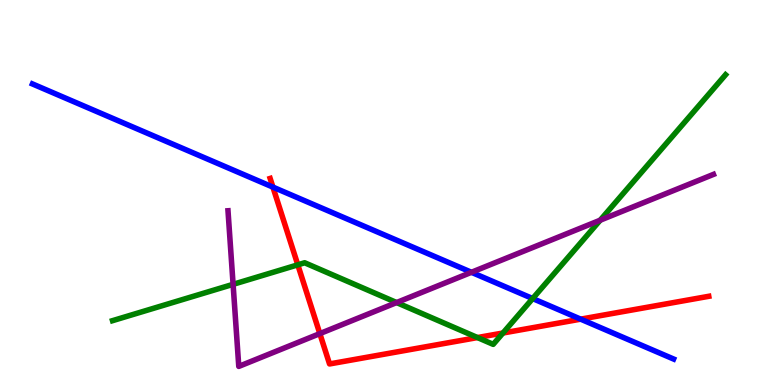[{'lines': ['blue', 'red'], 'intersections': [{'x': 3.52, 'y': 5.14}, {'x': 7.49, 'y': 1.71}]}, {'lines': ['green', 'red'], 'intersections': [{'x': 3.84, 'y': 3.12}, {'x': 6.16, 'y': 1.23}, {'x': 6.49, 'y': 1.35}]}, {'lines': ['purple', 'red'], 'intersections': [{'x': 4.13, 'y': 1.33}]}, {'lines': ['blue', 'green'], 'intersections': [{'x': 6.87, 'y': 2.25}]}, {'lines': ['blue', 'purple'], 'intersections': [{'x': 6.08, 'y': 2.93}]}, {'lines': ['green', 'purple'], 'intersections': [{'x': 3.01, 'y': 2.61}, {'x': 5.12, 'y': 2.14}, {'x': 7.74, 'y': 4.28}]}]